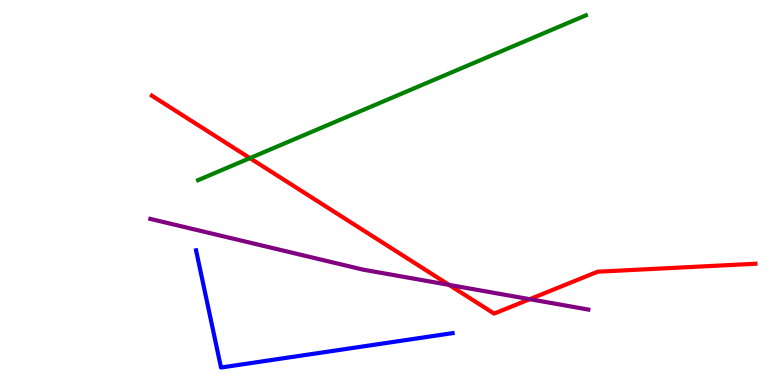[{'lines': ['blue', 'red'], 'intersections': []}, {'lines': ['green', 'red'], 'intersections': [{'x': 3.22, 'y': 5.89}]}, {'lines': ['purple', 'red'], 'intersections': [{'x': 5.79, 'y': 2.6}, {'x': 6.84, 'y': 2.23}]}, {'lines': ['blue', 'green'], 'intersections': []}, {'lines': ['blue', 'purple'], 'intersections': []}, {'lines': ['green', 'purple'], 'intersections': []}]